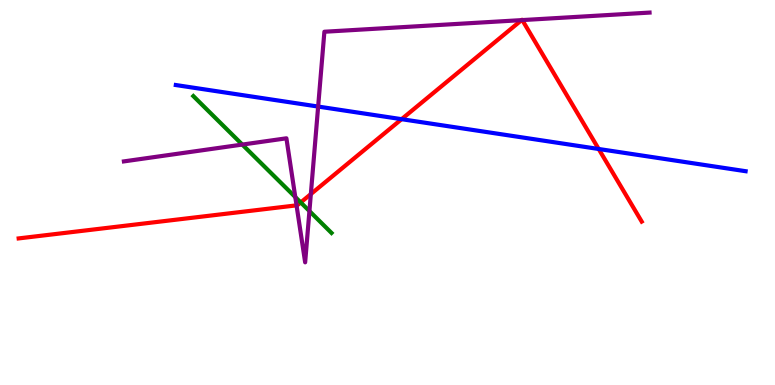[{'lines': ['blue', 'red'], 'intersections': [{'x': 5.18, 'y': 6.9}, {'x': 7.72, 'y': 6.13}]}, {'lines': ['green', 'red'], 'intersections': [{'x': 3.88, 'y': 4.74}]}, {'lines': ['purple', 'red'], 'intersections': [{'x': 3.83, 'y': 4.67}, {'x': 4.01, 'y': 4.96}, {'x': 6.73, 'y': 9.48}, {'x': 6.74, 'y': 9.48}]}, {'lines': ['blue', 'green'], 'intersections': []}, {'lines': ['blue', 'purple'], 'intersections': [{'x': 4.11, 'y': 7.23}]}, {'lines': ['green', 'purple'], 'intersections': [{'x': 3.13, 'y': 6.24}, {'x': 3.81, 'y': 4.88}, {'x': 3.99, 'y': 4.52}]}]